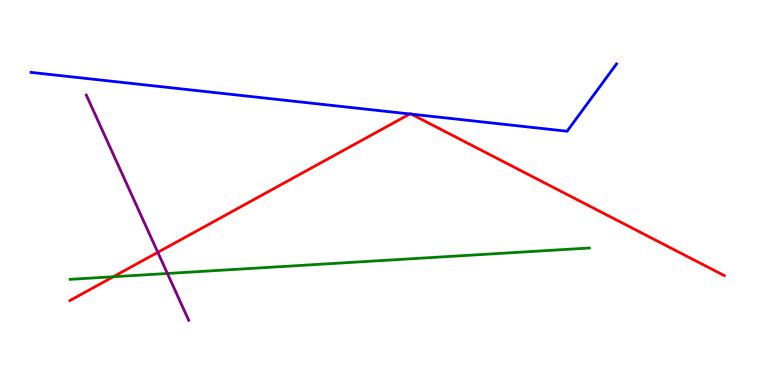[{'lines': ['blue', 'red'], 'intersections': [{'x': 5.29, 'y': 7.04}, {'x': 5.31, 'y': 7.04}]}, {'lines': ['green', 'red'], 'intersections': [{'x': 1.46, 'y': 2.81}]}, {'lines': ['purple', 'red'], 'intersections': [{'x': 2.04, 'y': 3.45}]}, {'lines': ['blue', 'green'], 'intersections': []}, {'lines': ['blue', 'purple'], 'intersections': []}, {'lines': ['green', 'purple'], 'intersections': [{'x': 2.16, 'y': 2.9}]}]